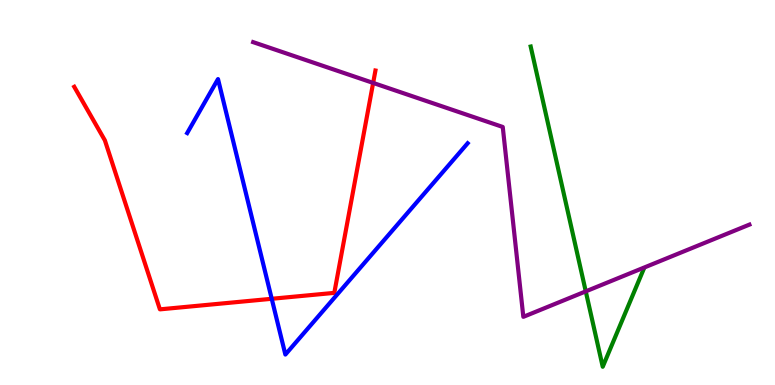[{'lines': ['blue', 'red'], 'intersections': [{'x': 3.51, 'y': 2.24}]}, {'lines': ['green', 'red'], 'intersections': []}, {'lines': ['purple', 'red'], 'intersections': [{'x': 4.81, 'y': 7.85}]}, {'lines': ['blue', 'green'], 'intersections': []}, {'lines': ['blue', 'purple'], 'intersections': []}, {'lines': ['green', 'purple'], 'intersections': [{'x': 7.56, 'y': 2.43}]}]